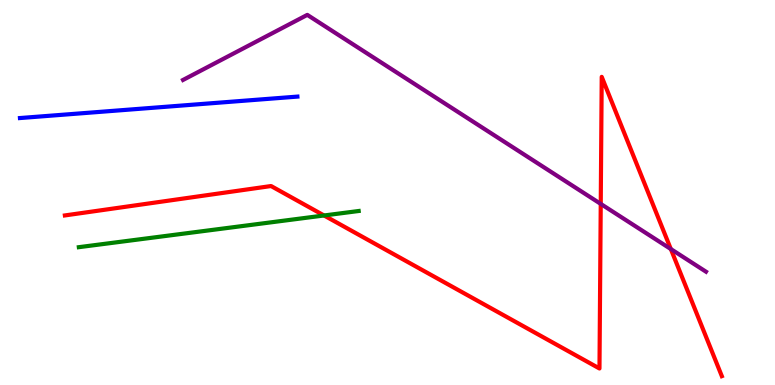[{'lines': ['blue', 'red'], 'intersections': []}, {'lines': ['green', 'red'], 'intersections': [{'x': 4.18, 'y': 4.4}]}, {'lines': ['purple', 'red'], 'intersections': [{'x': 7.75, 'y': 4.7}, {'x': 8.66, 'y': 3.53}]}, {'lines': ['blue', 'green'], 'intersections': []}, {'lines': ['blue', 'purple'], 'intersections': []}, {'lines': ['green', 'purple'], 'intersections': []}]